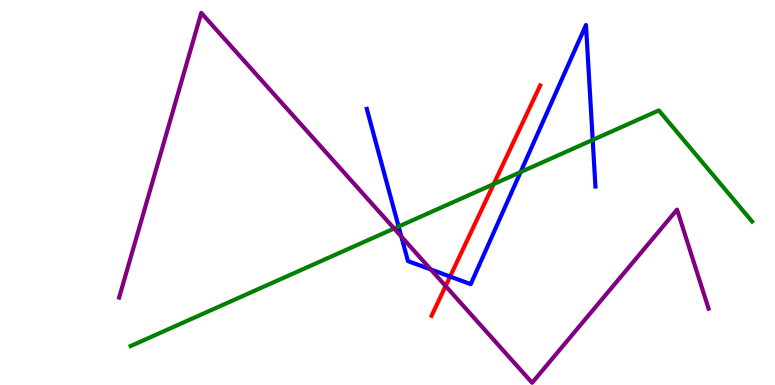[{'lines': ['blue', 'red'], 'intersections': [{'x': 5.81, 'y': 2.82}]}, {'lines': ['green', 'red'], 'intersections': [{'x': 6.37, 'y': 5.22}]}, {'lines': ['purple', 'red'], 'intersections': [{'x': 5.75, 'y': 2.57}]}, {'lines': ['blue', 'green'], 'intersections': [{'x': 5.14, 'y': 4.12}, {'x': 6.72, 'y': 5.53}, {'x': 7.65, 'y': 6.37}]}, {'lines': ['blue', 'purple'], 'intersections': [{'x': 5.18, 'y': 3.86}, {'x': 5.56, 'y': 3.0}]}, {'lines': ['green', 'purple'], 'intersections': [{'x': 5.09, 'y': 4.06}]}]